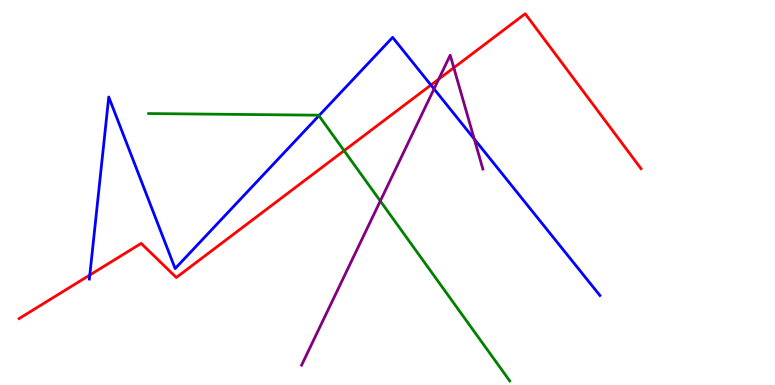[{'lines': ['blue', 'red'], 'intersections': [{'x': 1.16, 'y': 2.86}, {'x': 5.56, 'y': 7.79}]}, {'lines': ['green', 'red'], 'intersections': [{'x': 4.44, 'y': 6.09}]}, {'lines': ['purple', 'red'], 'intersections': [{'x': 5.66, 'y': 7.94}, {'x': 5.86, 'y': 8.24}]}, {'lines': ['blue', 'green'], 'intersections': [{'x': 4.12, 'y': 6.99}]}, {'lines': ['blue', 'purple'], 'intersections': [{'x': 5.6, 'y': 7.69}, {'x': 6.12, 'y': 6.39}]}, {'lines': ['green', 'purple'], 'intersections': [{'x': 4.91, 'y': 4.78}]}]